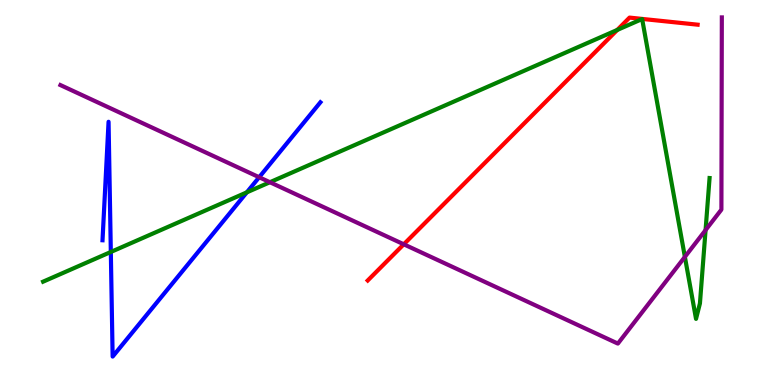[{'lines': ['blue', 'red'], 'intersections': []}, {'lines': ['green', 'red'], 'intersections': [{'x': 7.96, 'y': 9.22}]}, {'lines': ['purple', 'red'], 'intersections': [{'x': 5.21, 'y': 3.65}]}, {'lines': ['blue', 'green'], 'intersections': [{'x': 1.43, 'y': 3.46}, {'x': 3.18, 'y': 5.0}]}, {'lines': ['blue', 'purple'], 'intersections': [{'x': 3.34, 'y': 5.4}]}, {'lines': ['green', 'purple'], 'intersections': [{'x': 3.48, 'y': 5.27}, {'x': 8.84, 'y': 3.33}, {'x': 9.1, 'y': 4.02}]}]